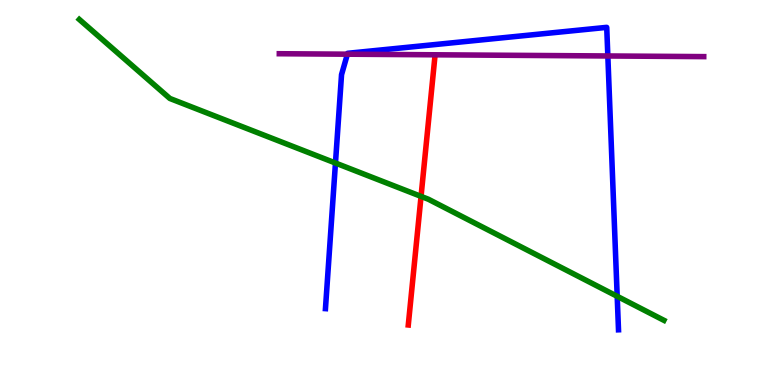[{'lines': ['blue', 'red'], 'intersections': []}, {'lines': ['green', 'red'], 'intersections': [{'x': 5.43, 'y': 4.9}]}, {'lines': ['purple', 'red'], 'intersections': []}, {'lines': ['blue', 'green'], 'intersections': [{'x': 4.33, 'y': 5.77}, {'x': 7.96, 'y': 2.3}]}, {'lines': ['blue', 'purple'], 'intersections': [{'x': 4.48, 'y': 8.59}, {'x': 7.84, 'y': 8.55}]}, {'lines': ['green', 'purple'], 'intersections': []}]